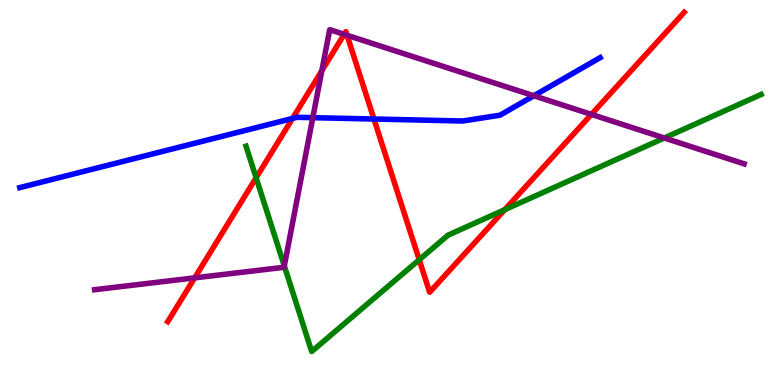[{'lines': ['blue', 'red'], 'intersections': [{'x': 3.77, 'y': 6.92}, {'x': 4.83, 'y': 6.91}]}, {'lines': ['green', 'red'], 'intersections': [{'x': 3.3, 'y': 5.38}, {'x': 5.41, 'y': 3.25}, {'x': 6.51, 'y': 4.55}]}, {'lines': ['purple', 'red'], 'intersections': [{'x': 2.51, 'y': 2.78}, {'x': 4.15, 'y': 8.16}, {'x': 4.44, 'y': 9.11}, {'x': 4.48, 'y': 9.08}, {'x': 7.63, 'y': 7.03}]}, {'lines': ['blue', 'green'], 'intersections': []}, {'lines': ['blue', 'purple'], 'intersections': [{'x': 4.04, 'y': 6.94}, {'x': 6.89, 'y': 7.51}]}, {'lines': ['green', 'purple'], 'intersections': [{'x': 3.67, 'y': 3.09}, {'x': 8.57, 'y': 6.42}]}]